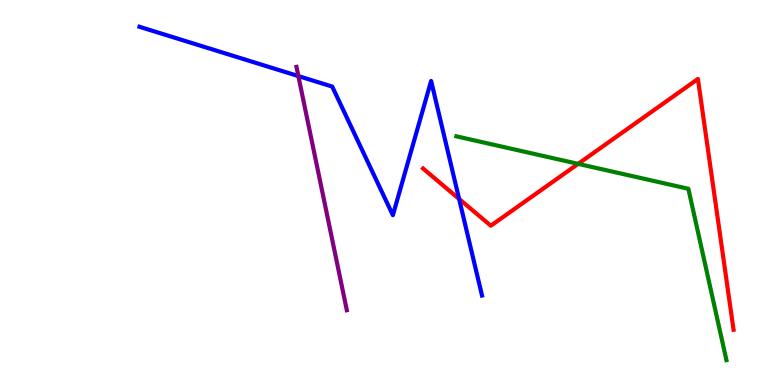[{'lines': ['blue', 'red'], 'intersections': [{'x': 5.92, 'y': 4.83}]}, {'lines': ['green', 'red'], 'intersections': [{'x': 7.46, 'y': 5.74}]}, {'lines': ['purple', 'red'], 'intersections': []}, {'lines': ['blue', 'green'], 'intersections': []}, {'lines': ['blue', 'purple'], 'intersections': [{'x': 3.85, 'y': 8.02}]}, {'lines': ['green', 'purple'], 'intersections': []}]